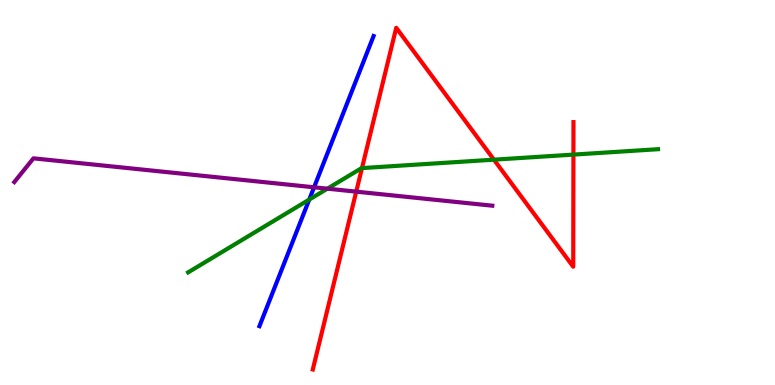[{'lines': ['blue', 'red'], 'intersections': []}, {'lines': ['green', 'red'], 'intersections': [{'x': 4.67, 'y': 5.63}, {'x': 6.37, 'y': 5.85}, {'x': 7.4, 'y': 5.98}]}, {'lines': ['purple', 'red'], 'intersections': [{'x': 4.6, 'y': 5.02}]}, {'lines': ['blue', 'green'], 'intersections': [{'x': 3.99, 'y': 4.82}]}, {'lines': ['blue', 'purple'], 'intersections': [{'x': 4.05, 'y': 5.14}]}, {'lines': ['green', 'purple'], 'intersections': [{'x': 4.22, 'y': 5.1}]}]